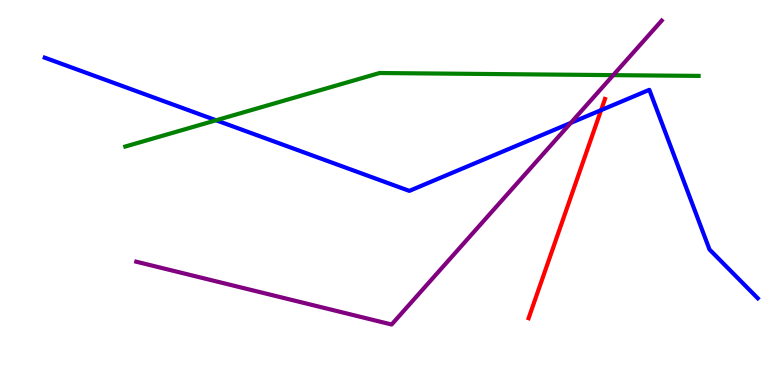[{'lines': ['blue', 'red'], 'intersections': [{'x': 7.76, 'y': 7.14}]}, {'lines': ['green', 'red'], 'intersections': []}, {'lines': ['purple', 'red'], 'intersections': []}, {'lines': ['blue', 'green'], 'intersections': [{'x': 2.79, 'y': 6.88}]}, {'lines': ['blue', 'purple'], 'intersections': [{'x': 7.37, 'y': 6.81}]}, {'lines': ['green', 'purple'], 'intersections': [{'x': 7.91, 'y': 8.05}]}]